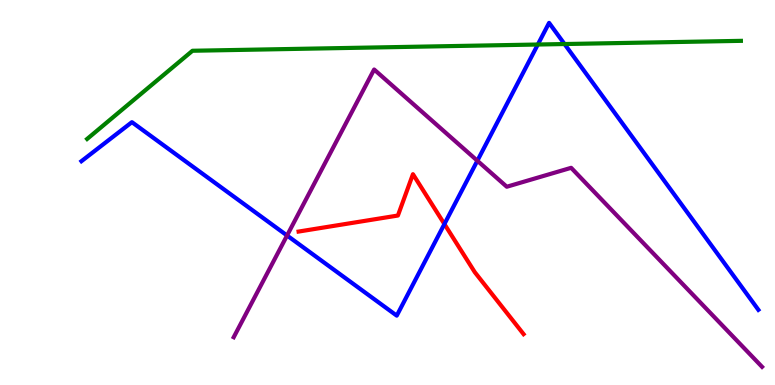[{'lines': ['blue', 'red'], 'intersections': [{'x': 5.73, 'y': 4.18}]}, {'lines': ['green', 'red'], 'intersections': []}, {'lines': ['purple', 'red'], 'intersections': []}, {'lines': ['blue', 'green'], 'intersections': [{'x': 6.94, 'y': 8.84}, {'x': 7.28, 'y': 8.86}]}, {'lines': ['blue', 'purple'], 'intersections': [{'x': 3.7, 'y': 3.88}, {'x': 6.16, 'y': 5.83}]}, {'lines': ['green', 'purple'], 'intersections': []}]